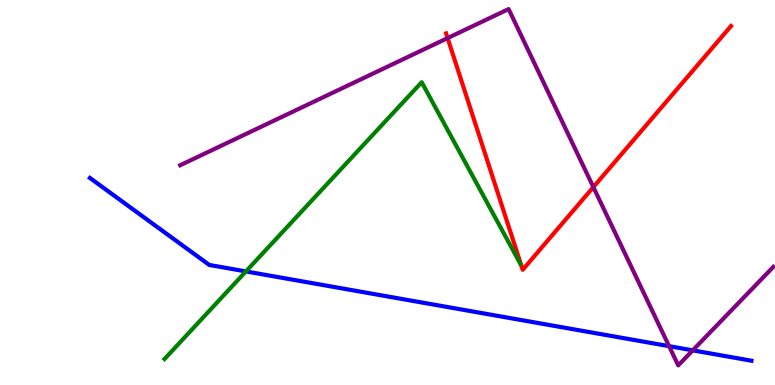[{'lines': ['blue', 'red'], 'intersections': []}, {'lines': ['green', 'red'], 'intersections': []}, {'lines': ['purple', 'red'], 'intersections': [{'x': 5.78, 'y': 9.01}, {'x': 7.66, 'y': 5.14}]}, {'lines': ['blue', 'green'], 'intersections': [{'x': 3.17, 'y': 2.95}]}, {'lines': ['blue', 'purple'], 'intersections': [{'x': 8.63, 'y': 1.01}, {'x': 8.94, 'y': 0.9}]}, {'lines': ['green', 'purple'], 'intersections': []}]